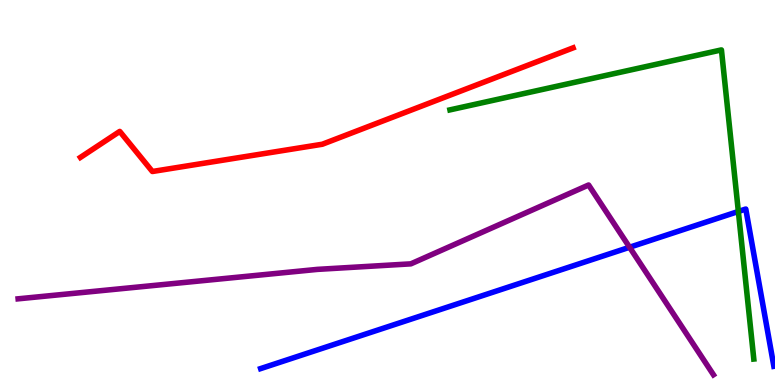[{'lines': ['blue', 'red'], 'intersections': []}, {'lines': ['green', 'red'], 'intersections': []}, {'lines': ['purple', 'red'], 'intersections': []}, {'lines': ['blue', 'green'], 'intersections': [{'x': 9.53, 'y': 4.51}]}, {'lines': ['blue', 'purple'], 'intersections': [{'x': 8.12, 'y': 3.58}]}, {'lines': ['green', 'purple'], 'intersections': []}]